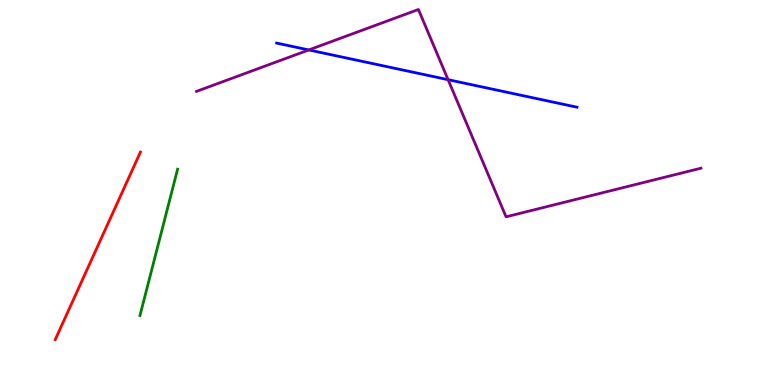[{'lines': ['blue', 'red'], 'intersections': []}, {'lines': ['green', 'red'], 'intersections': []}, {'lines': ['purple', 'red'], 'intersections': []}, {'lines': ['blue', 'green'], 'intersections': []}, {'lines': ['blue', 'purple'], 'intersections': [{'x': 3.98, 'y': 8.7}, {'x': 5.78, 'y': 7.93}]}, {'lines': ['green', 'purple'], 'intersections': []}]